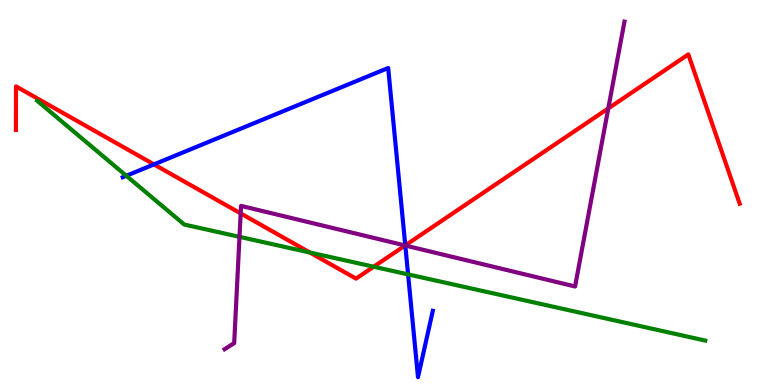[{'lines': ['blue', 'red'], 'intersections': [{'x': 1.99, 'y': 5.73}, {'x': 5.23, 'y': 3.63}]}, {'lines': ['green', 'red'], 'intersections': [{'x': 4.0, 'y': 3.44}, {'x': 4.82, 'y': 3.07}]}, {'lines': ['purple', 'red'], 'intersections': [{'x': 3.11, 'y': 4.46}, {'x': 5.23, 'y': 3.62}, {'x': 7.85, 'y': 7.18}]}, {'lines': ['blue', 'green'], 'intersections': [{'x': 1.63, 'y': 5.43}, {'x': 5.27, 'y': 2.87}]}, {'lines': ['blue', 'purple'], 'intersections': [{'x': 5.23, 'y': 3.62}]}, {'lines': ['green', 'purple'], 'intersections': [{'x': 3.09, 'y': 3.85}]}]